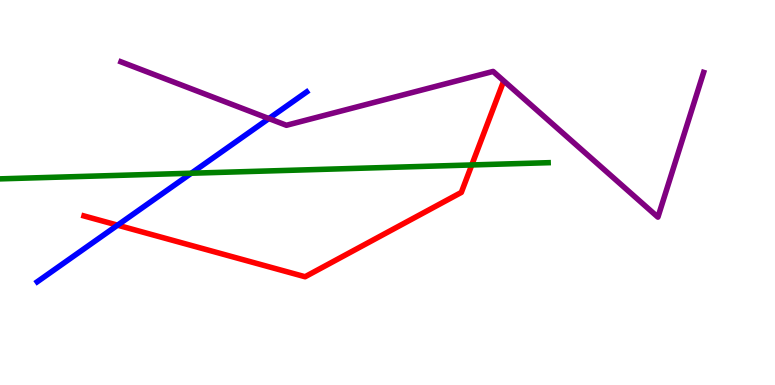[{'lines': ['blue', 'red'], 'intersections': [{'x': 1.52, 'y': 4.15}]}, {'lines': ['green', 'red'], 'intersections': [{'x': 6.09, 'y': 5.72}]}, {'lines': ['purple', 'red'], 'intersections': []}, {'lines': ['blue', 'green'], 'intersections': [{'x': 2.47, 'y': 5.5}]}, {'lines': ['blue', 'purple'], 'intersections': [{'x': 3.47, 'y': 6.92}]}, {'lines': ['green', 'purple'], 'intersections': []}]